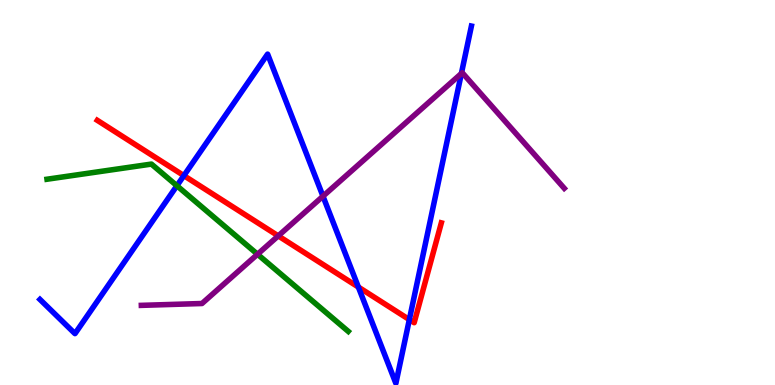[{'lines': ['blue', 'red'], 'intersections': [{'x': 2.37, 'y': 5.44}, {'x': 4.62, 'y': 2.54}, {'x': 5.28, 'y': 1.7}]}, {'lines': ['green', 'red'], 'intersections': []}, {'lines': ['purple', 'red'], 'intersections': [{'x': 3.59, 'y': 3.87}]}, {'lines': ['blue', 'green'], 'intersections': [{'x': 2.28, 'y': 5.18}]}, {'lines': ['blue', 'purple'], 'intersections': [{'x': 4.17, 'y': 4.9}, {'x': 5.95, 'y': 8.09}]}, {'lines': ['green', 'purple'], 'intersections': [{'x': 3.32, 'y': 3.4}]}]